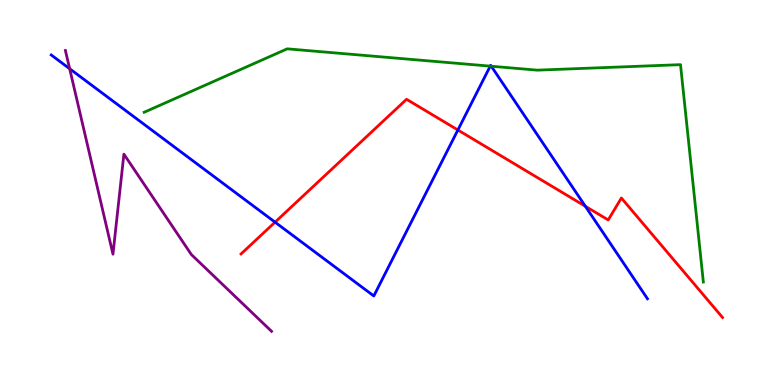[{'lines': ['blue', 'red'], 'intersections': [{'x': 3.55, 'y': 4.23}, {'x': 5.91, 'y': 6.62}, {'x': 7.55, 'y': 4.64}]}, {'lines': ['green', 'red'], 'intersections': []}, {'lines': ['purple', 'red'], 'intersections': []}, {'lines': ['blue', 'green'], 'intersections': [{'x': 6.33, 'y': 8.28}, {'x': 6.34, 'y': 8.28}]}, {'lines': ['blue', 'purple'], 'intersections': [{'x': 0.899, 'y': 8.21}]}, {'lines': ['green', 'purple'], 'intersections': []}]